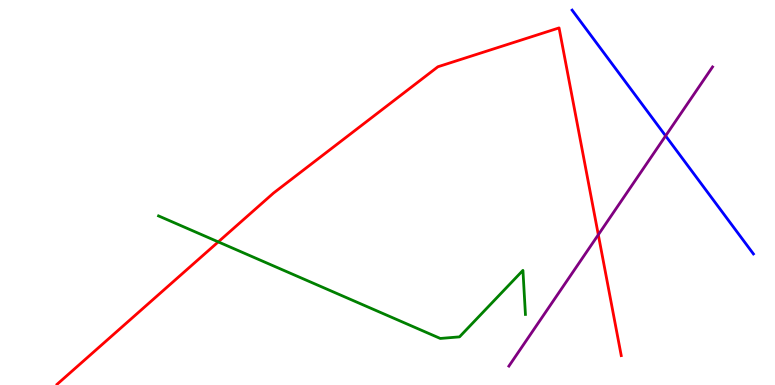[{'lines': ['blue', 'red'], 'intersections': []}, {'lines': ['green', 'red'], 'intersections': [{'x': 2.82, 'y': 3.72}]}, {'lines': ['purple', 'red'], 'intersections': [{'x': 7.72, 'y': 3.9}]}, {'lines': ['blue', 'green'], 'intersections': []}, {'lines': ['blue', 'purple'], 'intersections': [{'x': 8.59, 'y': 6.47}]}, {'lines': ['green', 'purple'], 'intersections': []}]